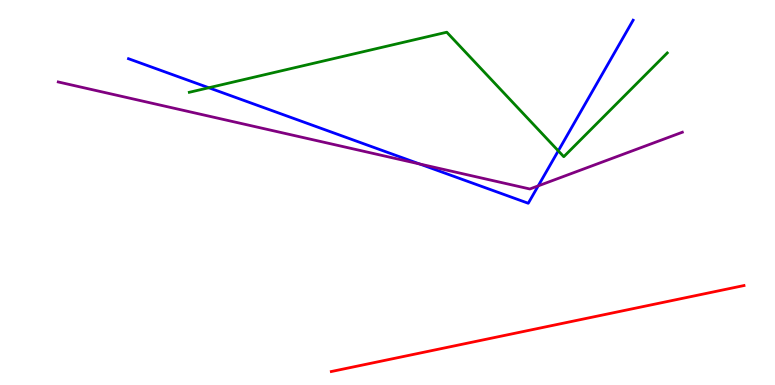[{'lines': ['blue', 'red'], 'intersections': []}, {'lines': ['green', 'red'], 'intersections': []}, {'lines': ['purple', 'red'], 'intersections': []}, {'lines': ['blue', 'green'], 'intersections': [{'x': 2.69, 'y': 7.72}, {'x': 7.2, 'y': 6.08}]}, {'lines': ['blue', 'purple'], 'intersections': [{'x': 5.41, 'y': 5.74}, {'x': 6.94, 'y': 5.17}]}, {'lines': ['green', 'purple'], 'intersections': []}]